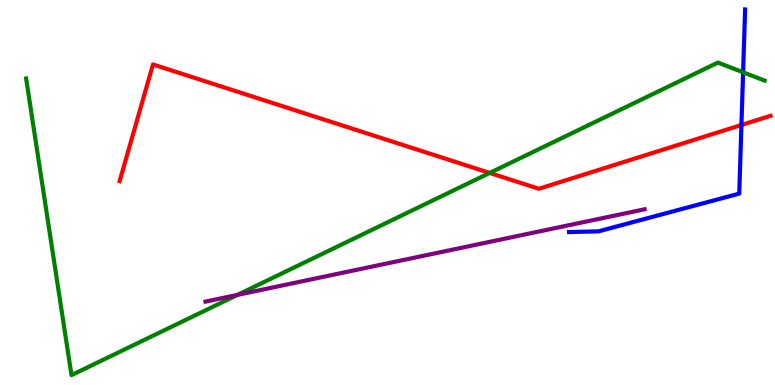[{'lines': ['blue', 'red'], 'intersections': [{'x': 9.57, 'y': 6.75}]}, {'lines': ['green', 'red'], 'intersections': [{'x': 6.32, 'y': 5.51}]}, {'lines': ['purple', 'red'], 'intersections': []}, {'lines': ['blue', 'green'], 'intersections': [{'x': 9.59, 'y': 8.12}]}, {'lines': ['blue', 'purple'], 'intersections': []}, {'lines': ['green', 'purple'], 'intersections': [{'x': 3.06, 'y': 2.34}]}]